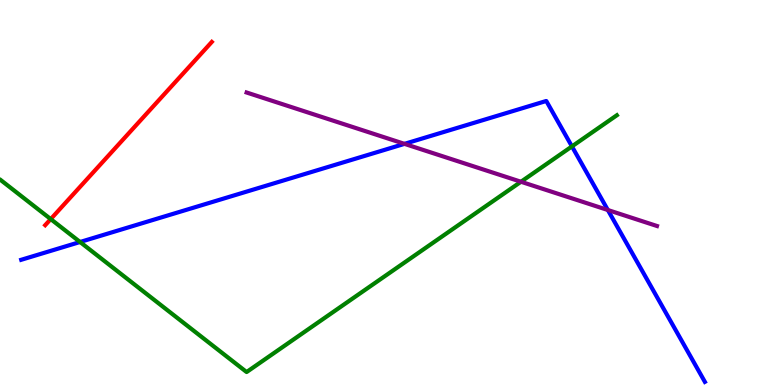[{'lines': ['blue', 'red'], 'intersections': []}, {'lines': ['green', 'red'], 'intersections': [{'x': 0.655, 'y': 4.31}]}, {'lines': ['purple', 'red'], 'intersections': []}, {'lines': ['blue', 'green'], 'intersections': [{'x': 1.03, 'y': 3.71}, {'x': 7.38, 'y': 6.2}]}, {'lines': ['blue', 'purple'], 'intersections': [{'x': 5.22, 'y': 6.26}, {'x': 7.84, 'y': 4.54}]}, {'lines': ['green', 'purple'], 'intersections': [{'x': 6.72, 'y': 5.28}]}]